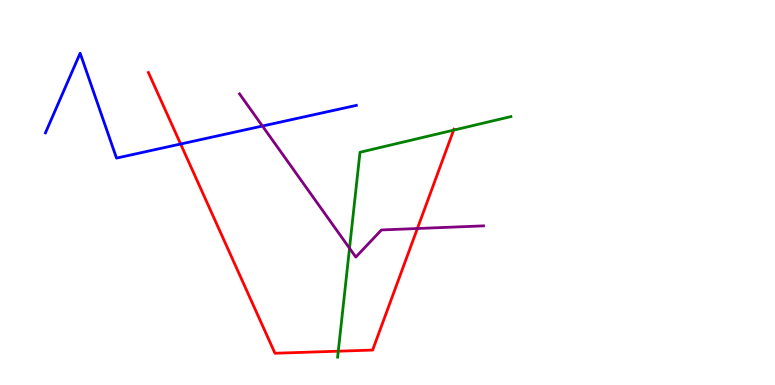[{'lines': ['blue', 'red'], 'intersections': [{'x': 2.33, 'y': 6.26}]}, {'lines': ['green', 'red'], 'intersections': [{'x': 4.36, 'y': 0.878}, {'x': 5.85, 'y': 6.62}]}, {'lines': ['purple', 'red'], 'intersections': [{'x': 5.39, 'y': 4.06}]}, {'lines': ['blue', 'green'], 'intersections': []}, {'lines': ['blue', 'purple'], 'intersections': [{'x': 3.39, 'y': 6.73}]}, {'lines': ['green', 'purple'], 'intersections': [{'x': 4.51, 'y': 3.55}]}]